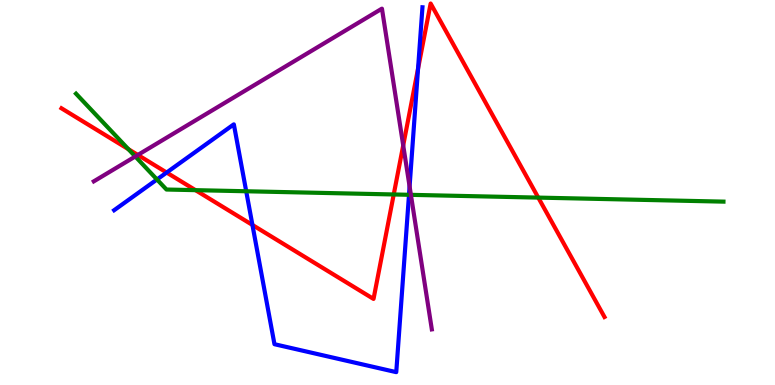[{'lines': ['blue', 'red'], 'intersections': [{'x': 2.15, 'y': 5.52}, {'x': 3.26, 'y': 4.16}, {'x': 5.39, 'y': 8.22}]}, {'lines': ['green', 'red'], 'intersections': [{'x': 1.66, 'y': 6.13}, {'x': 2.52, 'y': 5.06}, {'x': 5.08, 'y': 4.95}, {'x': 6.95, 'y': 4.87}]}, {'lines': ['purple', 'red'], 'intersections': [{'x': 1.78, 'y': 5.98}, {'x': 5.2, 'y': 6.22}]}, {'lines': ['blue', 'green'], 'intersections': [{'x': 2.03, 'y': 5.34}, {'x': 3.18, 'y': 5.03}, {'x': 5.28, 'y': 4.94}]}, {'lines': ['blue', 'purple'], 'intersections': [{'x': 5.29, 'y': 5.16}]}, {'lines': ['green', 'purple'], 'intersections': [{'x': 1.75, 'y': 5.94}, {'x': 5.3, 'y': 4.94}]}]